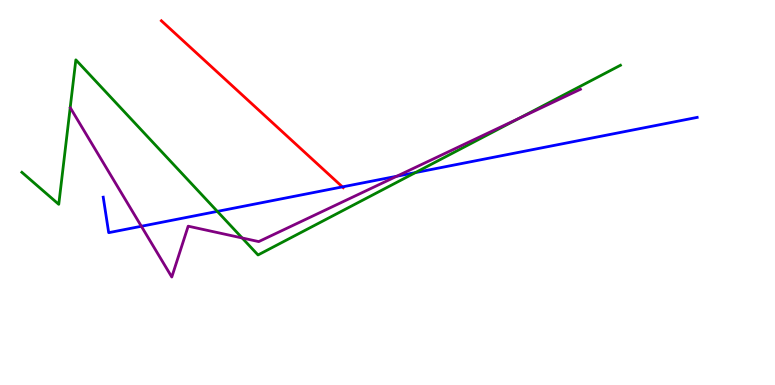[{'lines': ['blue', 'red'], 'intersections': [{'x': 4.42, 'y': 5.15}]}, {'lines': ['green', 'red'], 'intersections': []}, {'lines': ['purple', 'red'], 'intersections': []}, {'lines': ['blue', 'green'], 'intersections': [{'x': 2.8, 'y': 4.51}, {'x': 5.36, 'y': 5.52}]}, {'lines': ['blue', 'purple'], 'intersections': [{'x': 1.82, 'y': 4.12}, {'x': 5.12, 'y': 5.42}]}, {'lines': ['green', 'purple'], 'intersections': [{'x': 3.12, 'y': 3.82}, {'x': 6.7, 'y': 6.93}]}]